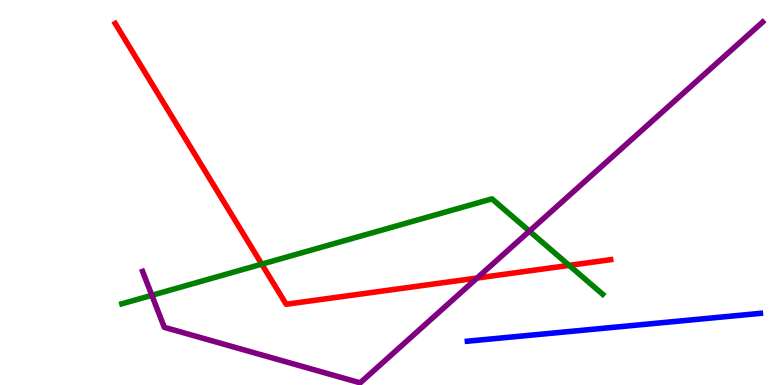[{'lines': ['blue', 'red'], 'intersections': []}, {'lines': ['green', 'red'], 'intersections': [{'x': 3.38, 'y': 3.14}, {'x': 7.34, 'y': 3.11}]}, {'lines': ['purple', 'red'], 'intersections': [{'x': 6.16, 'y': 2.78}]}, {'lines': ['blue', 'green'], 'intersections': []}, {'lines': ['blue', 'purple'], 'intersections': []}, {'lines': ['green', 'purple'], 'intersections': [{'x': 1.96, 'y': 2.33}, {'x': 6.83, 'y': 4.0}]}]